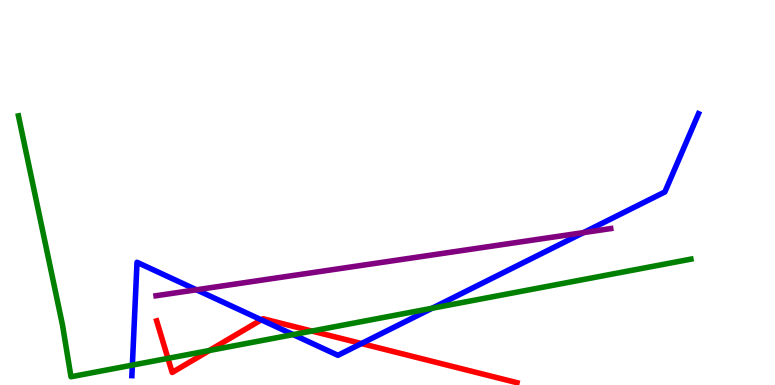[{'lines': ['blue', 'red'], 'intersections': [{'x': 3.37, 'y': 1.69}, {'x': 4.66, 'y': 1.08}]}, {'lines': ['green', 'red'], 'intersections': [{'x': 2.17, 'y': 0.692}, {'x': 2.7, 'y': 0.896}, {'x': 4.02, 'y': 1.4}]}, {'lines': ['purple', 'red'], 'intersections': []}, {'lines': ['blue', 'green'], 'intersections': [{'x': 1.71, 'y': 0.517}, {'x': 3.78, 'y': 1.31}, {'x': 5.58, 'y': 1.99}]}, {'lines': ['blue', 'purple'], 'intersections': [{'x': 2.53, 'y': 2.47}, {'x': 7.53, 'y': 3.96}]}, {'lines': ['green', 'purple'], 'intersections': []}]